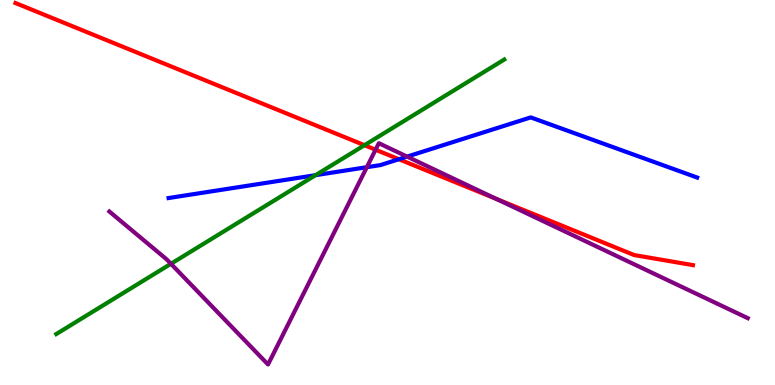[{'lines': ['blue', 'red'], 'intersections': [{'x': 5.15, 'y': 5.86}]}, {'lines': ['green', 'red'], 'intersections': [{'x': 4.7, 'y': 6.23}]}, {'lines': ['purple', 'red'], 'intersections': [{'x': 4.85, 'y': 6.11}, {'x': 6.4, 'y': 4.84}]}, {'lines': ['blue', 'green'], 'intersections': [{'x': 4.07, 'y': 5.45}]}, {'lines': ['blue', 'purple'], 'intersections': [{'x': 4.73, 'y': 5.66}, {'x': 5.25, 'y': 5.93}]}, {'lines': ['green', 'purple'], 'intersections': [{'x': 2.21, 'y': 3.15}]}]